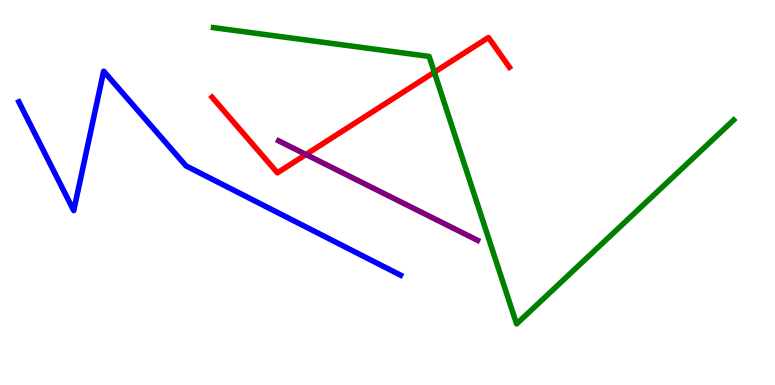[{'lines': ['blue', 'red'], 'intersections': []}, {'lines': ['green', 'red'], 'intersections': [{'x': 5.6, 'y': 8.12}]}, {'lines': ['purple', 'red'], 'intersections': [{'x': 3.95, 'y': 5.99}]}, {'lines': ['blue', 'green'], 'intersections': []}, {'lines': ['blue', 'purple'], 'intersections': []}, {'lines': ['green', 'purple'], 'intersections': []}]